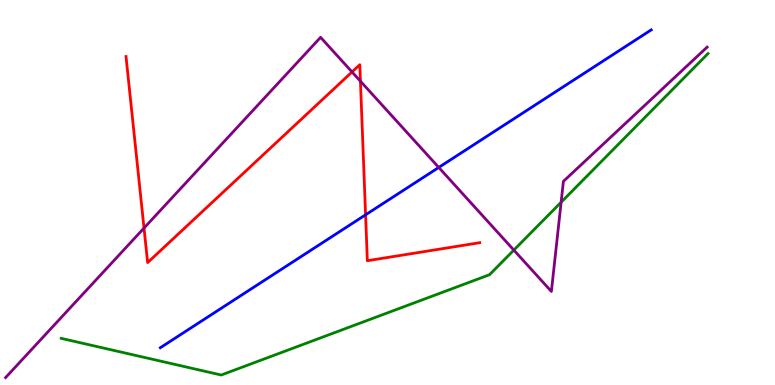[{'lines': ['blue', 'red'], 'intersections': [{'x': 4.72, 'y': 4.42}]}, {'lines': ['green', 'red'], 'intersections': []}, {'lines': ['purple', 'red'], 'intersections': [{'x': 1.86, 'y': 4.08}, {'x': 4.54, 'y': 8.13}, {'x': 4.65, 'y': 7.89}]}, {'lines': ['blue', 'green'], 'intersections': []}, {'lines': ['blue', 'purple'], 'intersections': [{'x': 5.66, 'y': 5.65}]}, {'lines': ['green', 'purple'], 'intersections': [{'x': 6.63, 'y': 3.5}, {'x': 7.24, 'y': 4.75}]}]